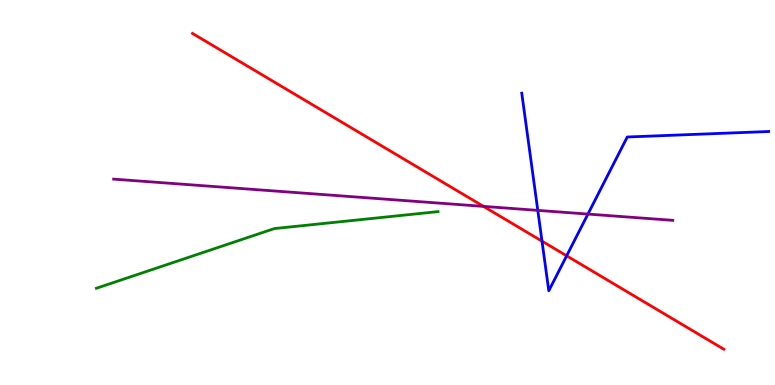[{'lines': ['blue', 'red'], 'intersections': [{'x': 6.99, 'y': 3.74}, {'x': 7.31, 'y': 3.36}]}, {'lines': ['green', 'red'], 'intersections': []}, {'lines': ['purple', 'red'], 'intersections': [{'x': 6.24, 'y': 4.64}]}, {'lines': ['blue', 'green'], 'intersections': []}, {'lines': ['blue', 'purple'], 'intersections': [{'x': 6.94, 'y': 4.54}, {'x': 7.59, 'y': 4.44}]}, {'lines': ['green', 'purple'], 'intersections': []}]